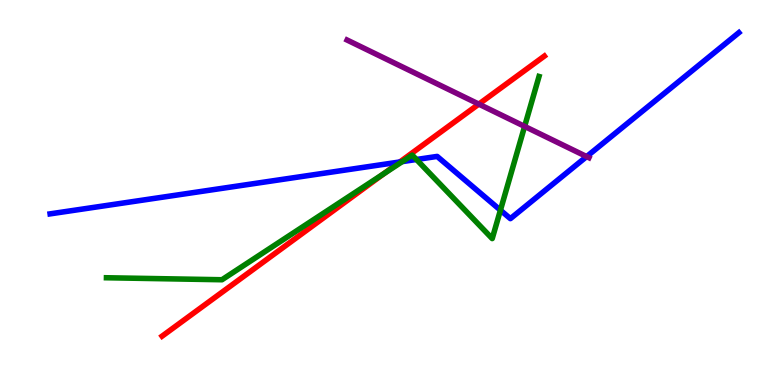[{'lines': ['blue', 'red'], 'intersections': [{'x': 5.16, 'y': 5.79}]}, {'lines': ['green', 'red'], 'intersections': [{'x': 4.96, 'y': 5.49}]}, {'lines': ['purple', 'red'], 'intersections': [{'x': 6.18, 'y': 7.3}]}, {'lines': ['blue', 'green'], 'intersections': [{'x': 5.19, 'y': 5.8}, {'x': 5.37, 'y': 5.86}, {'x': 6.46, 'y': 4.54}]}, {'lines': ['blue', 'purple'], 'intersections': [{'x': 7.57, 'y': 5.93}]}, {'lines': ['green', 'purple'], 'intersections': [{'x': 6.77, 'y': 6.72}]}]